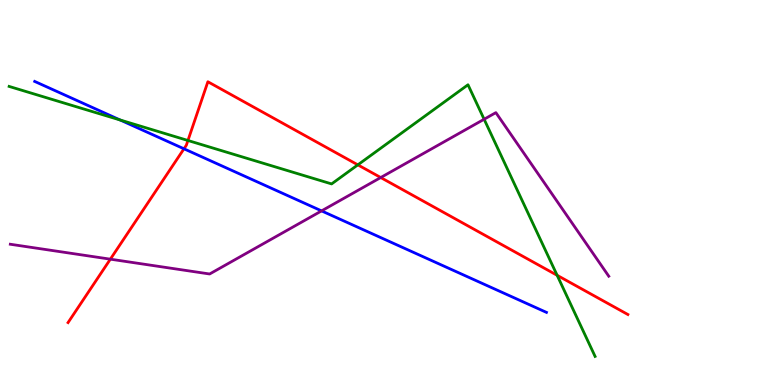[{'lines': ['blue', 'red'], 'intersections': [{'x': 2.37, 'y': 6.14}]}, {'lines': ['green', 'red'], 'intersections': [{'x': 2.43, 'y': 6.35}, {'x': 4.62, 'y': 5.72}, {'x': 7.19, 'y': 2.85}]}, {'lines': ['purple', 'red'], 'intersections': [{'x': 1.42, 'y': 3.27}, {'x': 4.91, 'y': 5.39}]}, {'lines': ['blue', 'green'], 'intersections': [{'x': 1.55, 'y': 6.88}]}, {'lines': ['blue', 'purple'], 'intersections': [{'x': 4.15, 'y': 4.52}]}, {'lines': ['green', 'purple'], 'intersections': [{'x': 6.25, 'y': 6.9}]}]